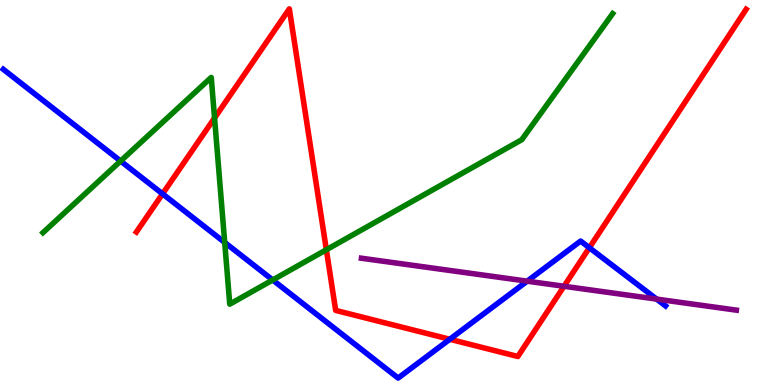[{'lines': ['blue', 'red'], 'intersections': [{'x': 2.1, 'y': 4.96}, {'x': 5.8, 'y': 1.19}, {'x': 7.6, 'y': 3.57}]}, {'lines': ['green', 'red'], 'intersections': [{'x': 2.77, 'y': 6.94}, {'x': 4.21, 'y': 3.51}]}, {'lines': ['purple', 'red'], 'intersections': [{'x': 7.28, 'y': 2.56}]}, {'lines': ['blue', 'green'], 'intersections': [{'x': 1.56, 'y': 5.82}, {'x': 2.9, 'y': 3.7}, {'x': 3.52, 'y': 2.73}]}, {'lines': ['blue', 'purple'], 'intersections': [{'x': 6.8, 'y': 2.7}, {'x': 8.47, 'y': 2.23}]}, {'lines': ['green', 'purple'], 'intersections': []}]